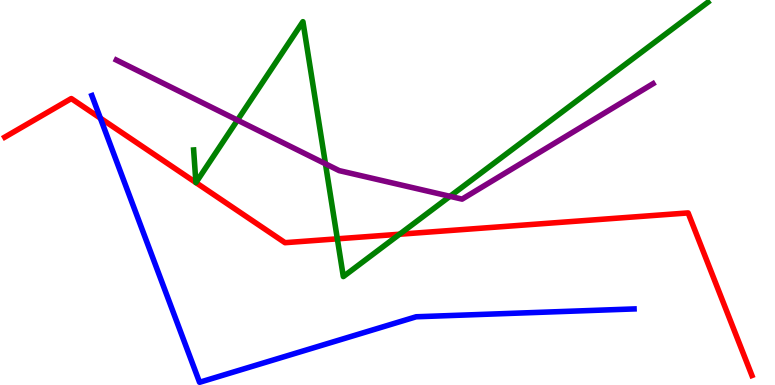[{'lines': ['blue', 'red'], 'intersections': [{'x': 1.29, 'y': 6.93}]}, {'lines': ['green', 'red'], 'intersections': [{'x': 2.53, 'y': 5.26}, {'x': 2.53, 'y': 5.26}, {'x': 4.35, 'y': 3.8}, {'x': 5.16, 'y': 3.92}]}, {'lines': ['purple', 'red'], 'intersections': []}, {'lines': ['blue', 'green'], 'intersections': []}, {'lines': ['blue', 'purple'], 'intersections': []}, {'lines': ['green', 'purple'], 'intersections': [{'x': 3.06, 'y': 6.88}, {'x': 4.2, 'y': 5.75}, {'x': 5.81, 'y': 4.9}]}]